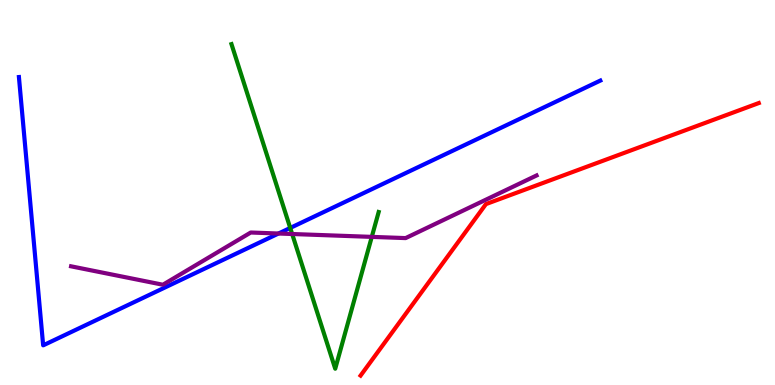[{'lines': ['blue', 'red'], 'intersections': []}, {'lines': ['green', 'red'], 'intersections': []}, {'lines': ['purple', 'red'], 'intersections': []}, {'lines': ['blue', 'green'], 'intersections': [{'x': 3.74, 'y': 4.08}]}, {'lines': ['blue', 'purple'], 'intersections': [{'x': 3.59, 'y': 3.93}]}, {'lines': ['green', 'purple'], 'intersections': [{'x': 3.77, 'y': 3.92}, {'x': 4.8, 'y': 3.85}]}]